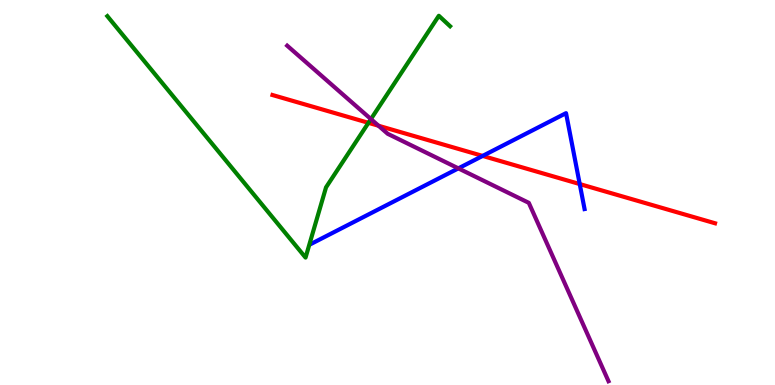[{'lines': ['blue', 'red'], 'intersections': [{'x': 6.23, 'y': 5.95}, {'x': 7.48, 'y': 5.22}]}, {'lines': ['green', 'red'], 'intersections': [{'x': 4.75, 'y': 6.81}]}, {'lines': ['purple', 'red'], 'intersections': [{'x': 4.88, 'y': 6.73}]}, {'lines': ['blue', 'green'], 'intersections': []}, {'lines': ['blue', 'purple'], 'intersections': [{'x': 5.91, 'y': 5.63}]}, {'lines': ['green', 'purple'], 'intersections': [{'x': 4.79, 'y': 6.91}]}]